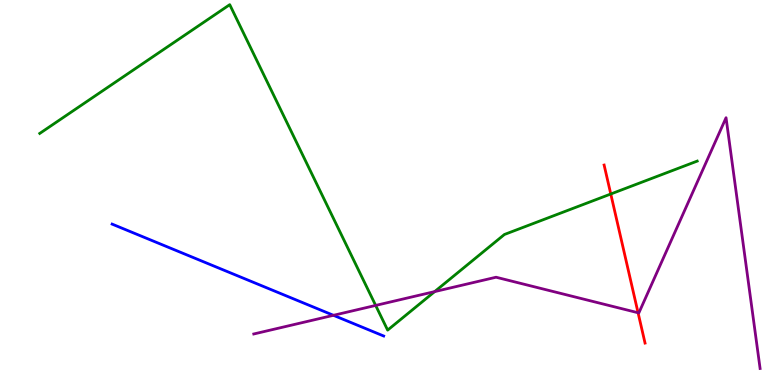[{'lines': ['blue', 'red'], 'intersections': []}, {'lines': ['green', 'red'], 'intersections': [{'x': 7.88, 'y': 4.96}]}, {'lines': ['purple', 'red'], 'intersections': [{'x': 8.23, 'y': 1.88}]}, {'lines': ['blue', 'green'], 'intersections': []}, {'lines': ['blue', 'purple'], 'intersections': [{'x': 4.3, 'y': 1.81}]}, {'lines': ['green', 'purple'], 'intersections': [{'x': 4.85, 'y': 2.07}, {'x': 5.61, 'y': 2.43}]}]